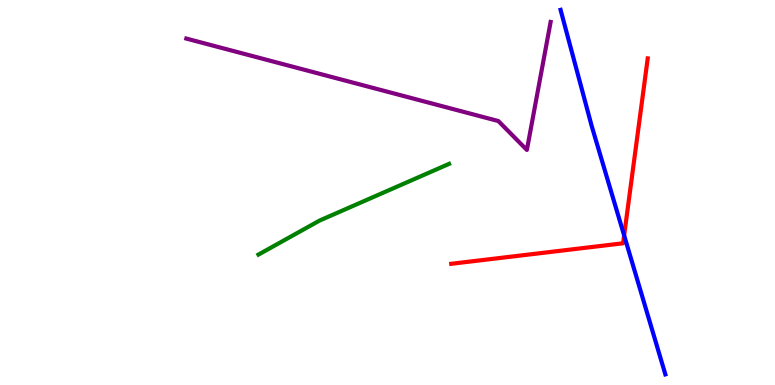[{'lines': ['blue', 'red'], 'intersections': [{'x': 8.05, 'y': 3.89}]}, {'lines': ['green', 'red'], 'intersections': []}, {'lines': ['purple', 'red'], 'intersections': []}, {'lines': ['blue', 'green'], 'intersections': []}, {'lines': ['blue', 'purple'], 'intersections': []}, {'lines': ['green', 'purple'], 'intersections': []}]